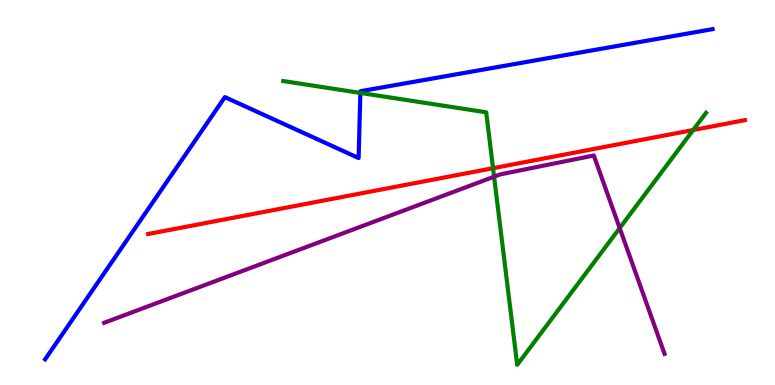[{'lines': ['blue', 'red'], 'intersections': []}, {'lines': ['green', 'red'], 'intersections': [{'x': 6.36, 'y': 5.63}, {'x': 8.94, 'y': 6.62}]}, {'lines': ['purple', 'red'], 'intersections': []}, {'lines': ['blue', 'green'], 'intersections': [{'x': 4.65, 'y': 7.59}]}, {'lines': ['blue', 'purple'], 'intersections': []}, {'lines': ['green', 'purple'], 'intersections': [{'x': 6.38, 'y': 5.41}, {'x': 8.0, 'y': 4.08}]}]